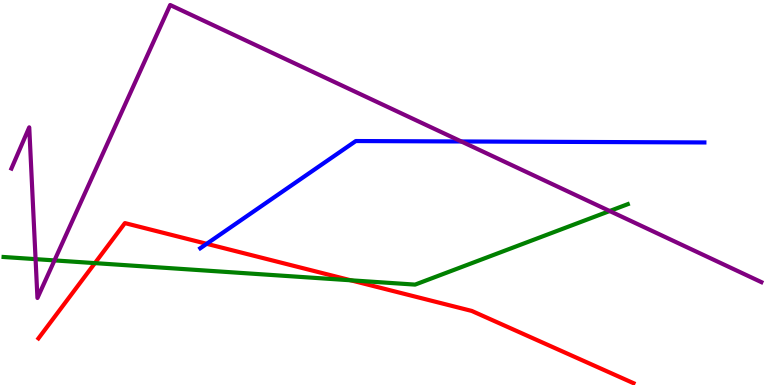[{'lines': ['blue', 'red'], 'intersections': [{'x': 2.67, 'y': 3.67}]}, {'lines': ['green', 'red'], 'intersections': [{'x': 1.22, 'y': 3.17}, {'x': 4.53, 'y': 2.72}]}, {'lines': ['purple', 'red'], 'intersections': []}, {'lines': ['blue', 'green'], 'intersections': []}, {'lines': ['blue', 'purple'], 'intersections': [{'x': 5.95, 'y': 6.33}]}, {'lines': ['green', 'purple'], 'intersections': [{'x': 0.459, 'y': 3.27}, {'x': 0.703, 'y': 3.24}, {'x': 7.87, 'y': 4.52}]}]